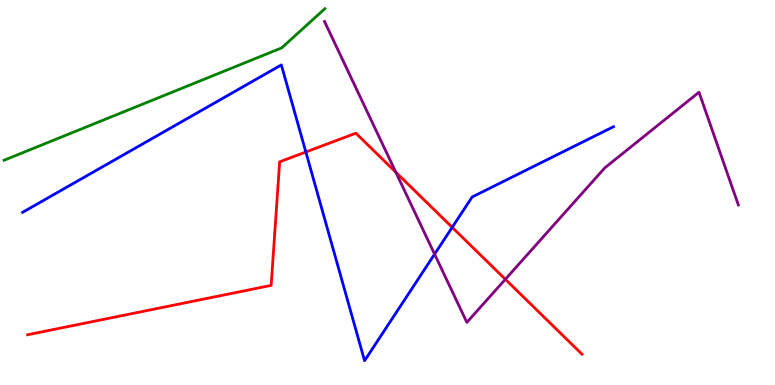[{'lines': ['blue', 'red'], 'intersections': [{'x': 3.95, 'y': 6.05}, {'x': 5.83, 'y': 4.1}]}, {'lines': ['green', 'red'], 'intersections': []}, {'lines': ['purple', 'red'], 'intersections': [{'x': 5.11, 'y': 5.53}, {'x': 6.52, 'y': 2.75}]}, {'lines': ['blue', 'green'], 'intersections': []}, {'lines': ['blue', 'purple'], 'intersections': [{'x': 5.61, 'y': 3.4}]}, {'lines': ['green', 'purple'], 'intersections': []}]